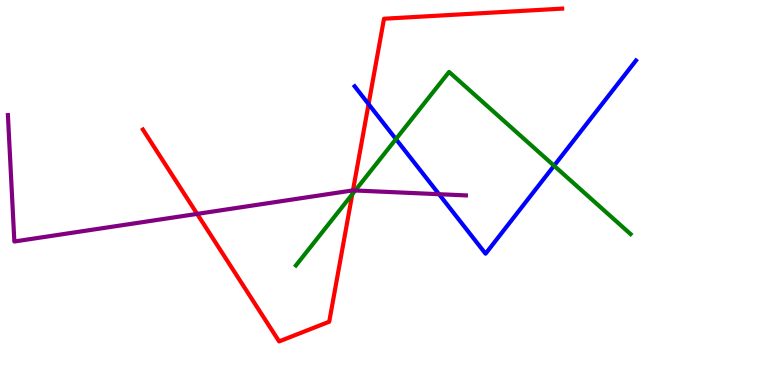[{'lines': ['blue', 'red'], 'intersections': [{'x': 4.76, 'y': 7.3}]}, {'lines': ['green', 'red'], 'intersections': [{'x': 4.55, 'y': 4.95}]}, {'lines': ['purple', 'red'], 'intersections': [{'x': 2.54, 'y': 4.44}, {'x': 4.55, 'y': 5.05}]}, {'lines': ['blue', 'green'], 'intersections': [{'x': 5.11, 'y': 6.39}, {'x': 7.15, 'y': 5.7}]}, {'lines': ['blue', 'purple'], 'intersections': [{'x': 5.66, 'y': 4.96}]}, {'lines': ['green', 'purple'], 'intersections': [{'x': 4.58, 'y': 5.05}]}]